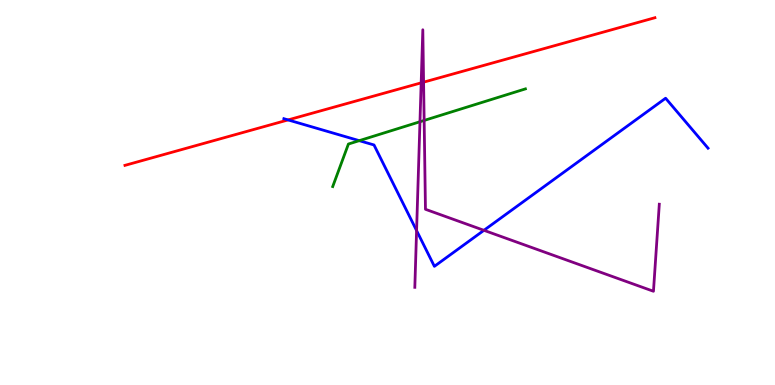[{'lines': ['blue', 'red'], 'intersections': [{'x': 3.72, 'y': 6.89}]}, {'lines': ['green', 'red'], 'intersections': []}, {'lines': ['purple', 'red'], 'intersections': [{'x': 5.43, 'y': 7.85}, {'x': 5.47, 'y': 7.87}]}, {'lines': ['blue', 'green'], 'intersections': [{'x': 4.64, 'y': 6.35}]}, {'lines': ['blue', 'purple'], 'intersections': [{'x': 5.38, 'y': 4.01}, {'x': 6.24, 'y': 4.02}]}, {'lines': ['green', 'purple'], 'intersections': [{'x': 5.42, 'y': 6.84}, {'x': 5.47, 'y': 6.87}]}]